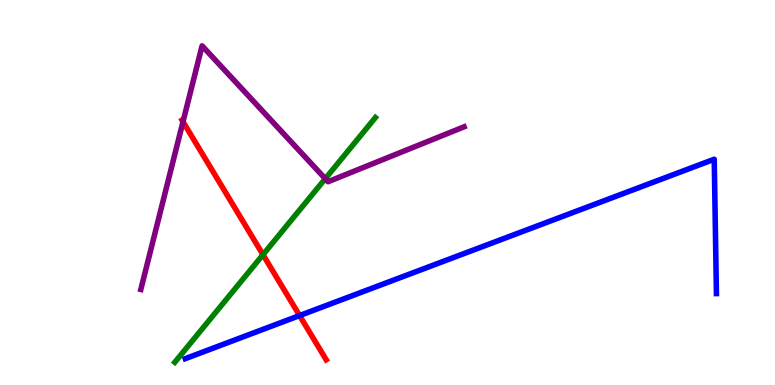[{'lines': ['blue', 'red'], 'intersections': [{'x': 3.87, 'y': 1.8}]}, {'lines': ['green', 'red'], 'intersections': [{'x': 3.39, 'y': 3.38}]}, {'lines': ['purple', 'red'], 'intersections': [{'x': 2.36, 'y': 6.84}]}, {'lines': ['blue', 'green'], 'intersections': []}, {'lines': ['blue', 'purple'], 'intersections': []}, {'lines': ['green', 'purple'], 'intersections': [{'x': 4.2, 'y': 5.36}]}]